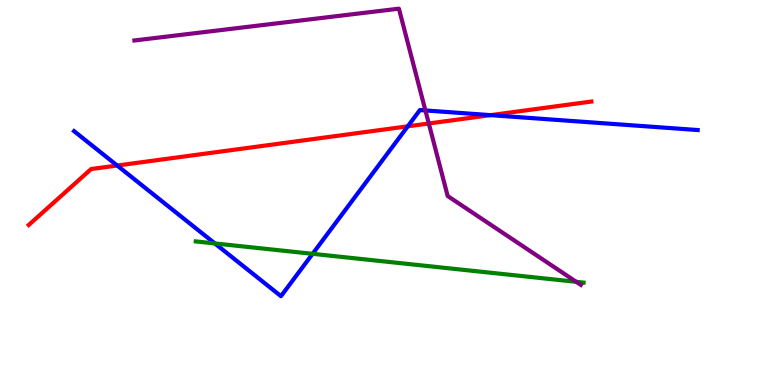[{'lines': ['blue', 'red'], 'intersections': [{'x': 1.51, 'y': 5.7}, {'x': 5.26, 'y': 6.72}, {'x': 6.33, 'y': 7.01}]}, {'lines': ['green', 'red'], 'intersections': []}, {'lines': ['purple', 'red'], 'intersections': [{'x': 5.53, 'y': 6.79}]}, {'lines': ['blue', 'green'], 'intersections': [{'x': 2.77, 'y': 3.68}, {'x': 4.03, 'y': 3.41}]}, {'lines': ['blue', 'purple'], 'intersections': [{'x': 5.49, 'y': 7.13}]}, {'lines': ['green', 'purple'], 'intersections': [{'x': 7.44, 'y': 2.68}]}]